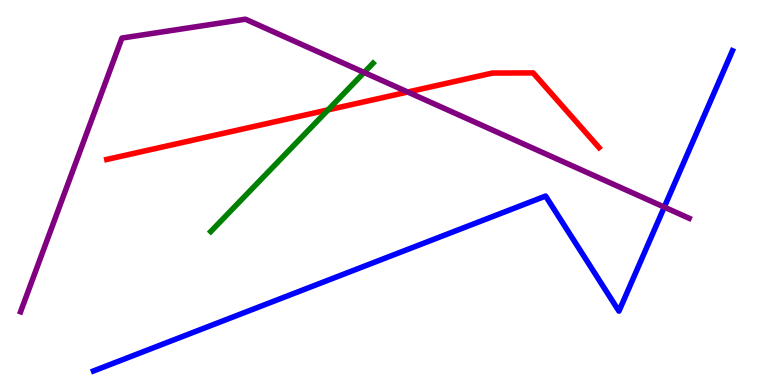[{'lines': ['blue', 'red'], 'intersections': []}, {'lines': ['green', 'red'], 'intersections': [{'x': 4.23, 'y': 7.15}]}, {'lines': ['purple', 'red'], 'intersections': [{'x': 5.26, 'y': 7.61}]}, {'lines': ['blue', 'green'], 'intersections': []}, {'lines': ['blue', 'purple'], 'intersections': [{'x': 8.57, 'y': 4.62}]}, {'lines': ['green', 'purple'], 'intersections': [{'x': 4.7, 'y': 8.12}]}]